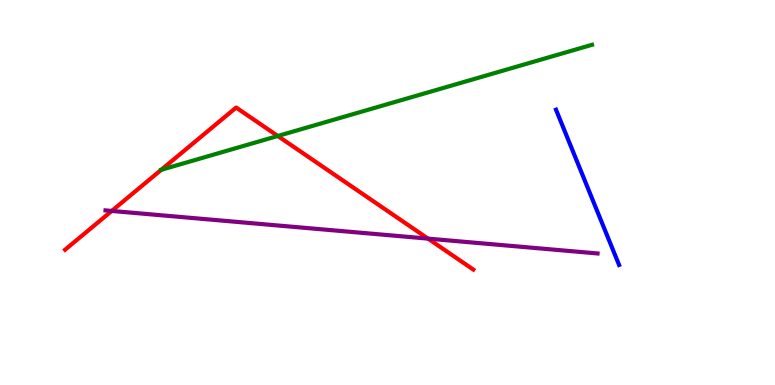[{'lines': ['blue', 'red'], 'intersections': []}, {'lines': ['green', 'red'], 'intersections': [{'x': 2.08, 'y': 5.59}, {'x': 3.58, 'y': 6.47}]}, {'lines': ['purple', 'red'], 'intersections': [{'x': 1.44, 'y': 4.52}, {'x': 5.52, 'y': 3.8}]}, {'lines': ['blue', 'green'], 'intersections': []}, {'lines': ['blue', 'purple'], 'intersections': []}, {'lines': ['green', 'purple'], 'intersections': []}]